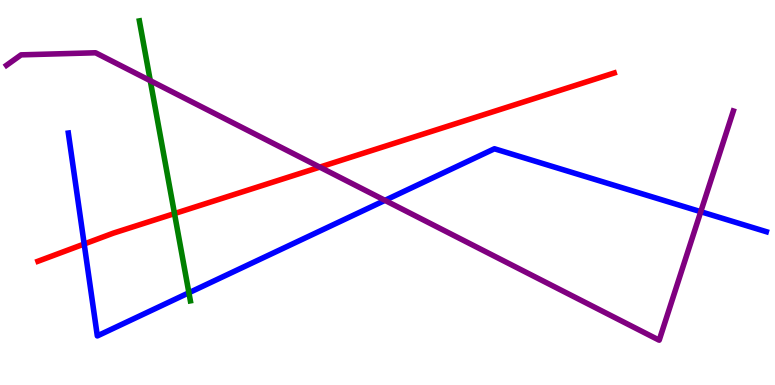[{'lines': ['blue', 'red'], 'intersections': [{'x': 1.09, 'y': 3.66}]}, {'lines': ['green', 'red'], 'intersections': [{'x': 2.25, 'y': 4.45}]}, {'lines': ['purple', 'red'], 'intersections': [{'x': 4.13, 'y': 5.66}]}, {'lines': ['blue', 'green'], 'intersections': [{'x': 2.44, 'y': 2.4}]}, {'lines': ['blue', 'purple'], 'intersections': [{'x': 4.97, 'y': 4.8}, {'x': 9.04, 'y': 4.5}]}, {'lines': ['green', 'purple'], 'intersections': [{'x': 1.94, 'y': 7.9}]}]